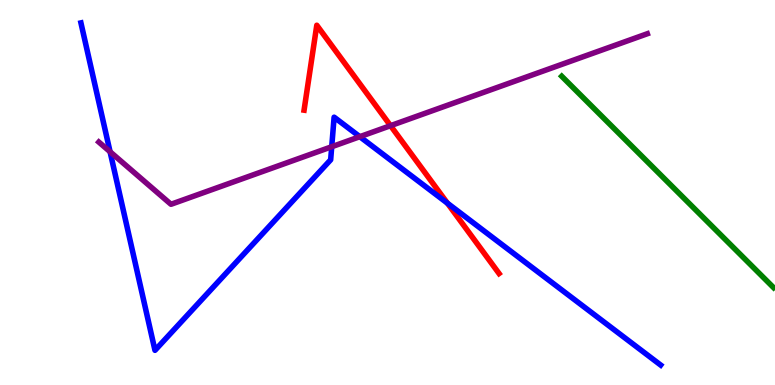[{'lines': ['blue', 'red'], 'intersections': [{'x': 5.77, 'y': 4.72}]}, {'lines': ['green', 'red'], 'intersections': []}, {'lines': ['purple', 'red'], 'intersections': [{'x': 5.04, 'y': 6.74}]}, {'lines': ['blue', 'green'], 'intersections': []}, {'lines': ['blue', 'purple'], 'intersections': [{'x': 1.42, 'y': 6.06}, {'x': 4.28, 'y': 6.19}, {'x': 4.64, 'y': 6.45}]}, {'lines': ['green', 'purple'], 'intersections': []}]